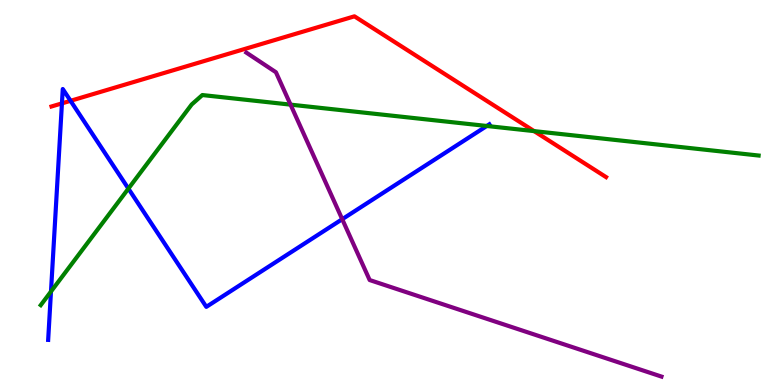[{'lines': ['blue', 'red'], 'intersections': [{'x': 0.799, 'y': 7.31}, {'x': 0.91, 'y': 7.38}]}, {'lines': ['green', 'red'], 'intersections': [{'x': 6.89, 'y': 6.59}]}, {'lines': ['purple', 'red'], 'intersections': []}, {'lines': ['blue', 'green'], 'intersections': [{'x': 0.658, 'y': 2.43}, {'x': 1.66, 'y': 5.1}, {'x': 6.28, 'y': 6.73}]}, {'lines': ['blue', 'purple'], 'intersections': [{'x': 4.42, 'y': 4.31}]}, {'lines': ['green', 'purple'], 'intersections': [{'x': 3.75, 'y': 7.28}]}]